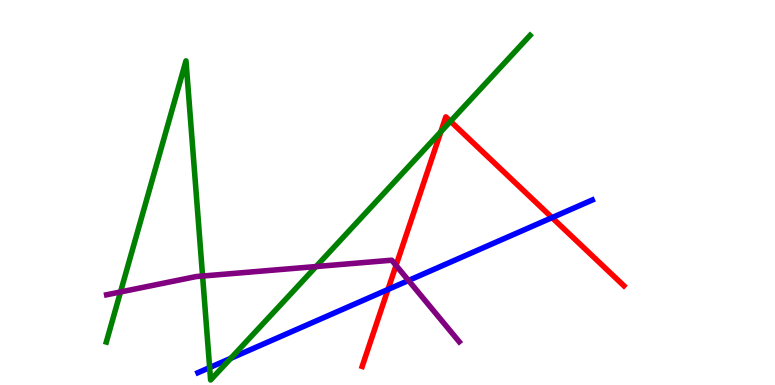[{'lines': ['blue', 'red'], 'intersections': [{'x': 5.01, 'y': 2.48}, {'x': 7.12, 'y': 4.35}]}, {'lines': ['green', 'red'], 'intersections': [{'x': 5.69, 'y': 6.58}, {'x': 5.81, 'y': 6.85}]}, {'lines': ['purple', 'red'], 'intersections': [{'x': 5.11, 'y': 3.11}]}, {'lines': ['blue', 'green'], 'intersections': [{'x': 2.71, 'y': 0.453}, {'x': 2.98, 'y': 0.693}]}, {'lines': ['blue', 'purple'], 'intersections': [{'x': 5.27, 'y': 2.71}]}, {'lines': ['green', 'purple'], 'intersections': [{'x': 1.55, 'y': 2.42}, {'x': 2.61, 'y': 2.83}, {'x': 4.08, 'y': 3.08}]}]